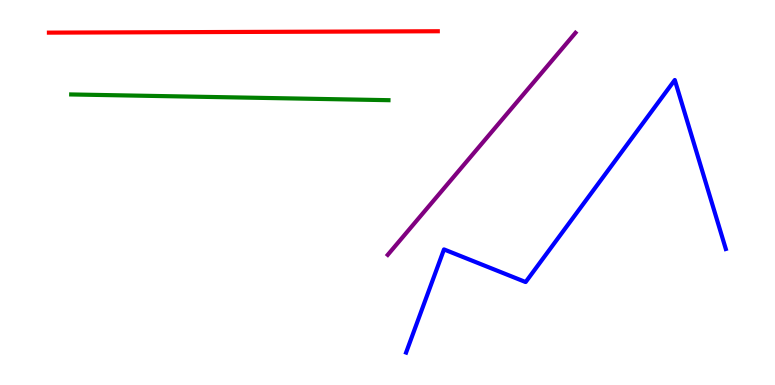[{'lines': ['blue', 'red'], 'intersections': []}, {'lines': ['green', 'red'], 'intersections': []}, {'lines': ['purple', 'red'], 'intersections': []}, {'lines': ['blue', 'green'], 'intersections': []}, {'lines': ['blue', 'purple'], 'intersections': []}, {'lines': ['green', 'purple'], 'intersections': []}]